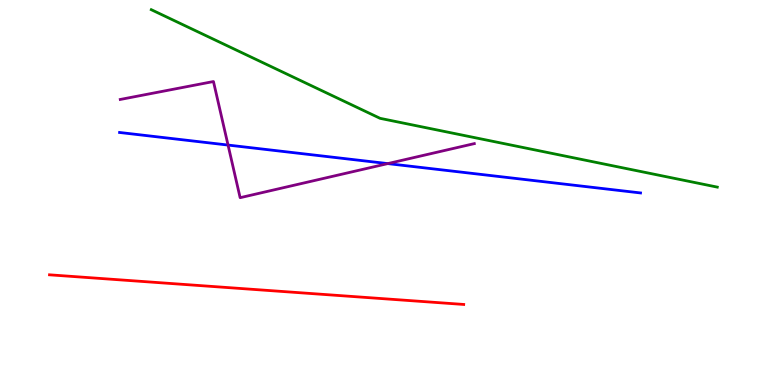[{'lines': ['blue', 'red'], 'intersections': []}, {'lines': ['green', 'red'], 'intersections': []}, {'lines': ['purple', 'red'], 'intersections': []}, {'lines': ['blue', 'green'], 'intersections': []}, {'lines': ['blue', 'purple'], 'intersections': [{'x': 2.94, 'y': 6.23}, {'x': 5.0, 'y': 5.75}]}, {'lines': ['green', 'purple'], 'intersections': []}]